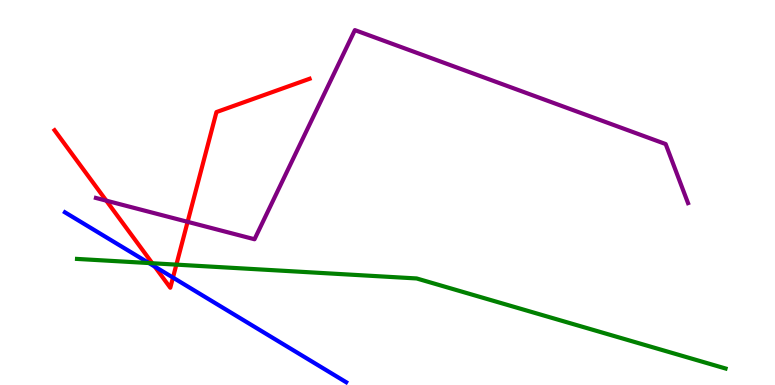[{'lines': ['blue', 'red'], 'intersections': [{'x': 2.0, 'y': 3.08}, {'x': 2.23, 'y': 2.79}]}, {'lines': ['green', 'red'], 'intersections': [{'x': 1.97, 'y': 3.16}, {'x': 2.28, 'y': 3.13}]}, {'lines': ['purple', 'red'], 'intersections': [{'x': 1.37, 'y': 4.79}, {'x': 2.42, 'y': 4.24}]}, {'lines': ['blue', 'green'], 'intersections': [{'x': 1.92, 'y': 3.17}]}, {'lines': ['blue', 'purple'], 'intersections': []}, {'lines': ['green', 'purple'], 'intersections': []}]